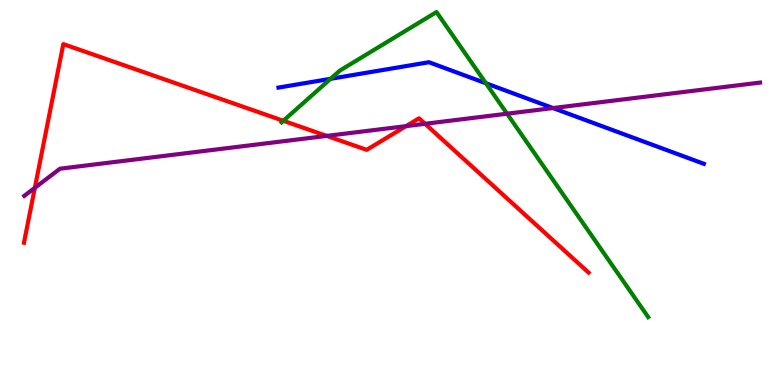[{'lines': ['blue', 'red'], 'intersections': []}, {'lines': ['green', 'red'], 'intersections': [{'x': 3.66, 'y': 6.86}]}, {'lines': ['purple', 'red'], 'intersections': [{'x': 0.45, 'y': 5.12}, {'x': 4.22, 'y': 6.47}, {'x': 5.24, 'y': 6.72}, {'x': 5.48, 'y': 6.78}]}, {'lines': ['blue', 'green'], 'intersections': [{'x': 4.27, 'y': 7.95}, {'x': 6.27, 'y': 7.84}]}, {'lines': ['blue', 'purple'], 'intersections': [{'x': 7.14, 'y': 7.19}]}, {'lines': ['green', 'purple'], 'intersections': [{'x': 6.54, 'y': 7.05}]}]